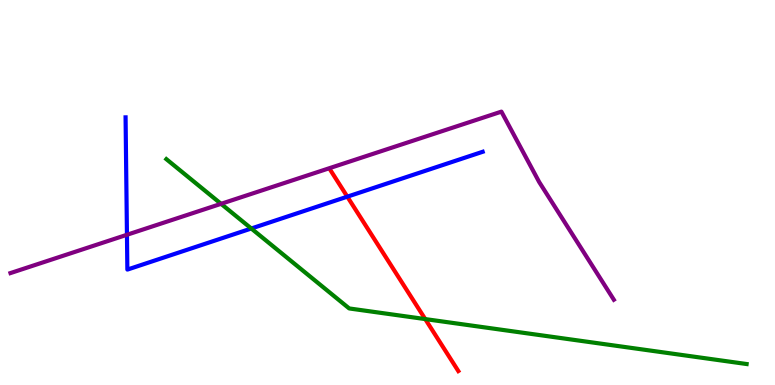[{'lines': ['blue', 'red'], 'intersections': [{'x': 4.48, 'y': 4.89}]}, {'lines': ['green', 'red'], 'intersections': [{'x': 5.49, 'y': 1.71}]}, {'lines': ['purple', 'red'], 'intersections': []}, {'lines': ['blue', 'green'], 'intersections': [{'x': 3.24, 'y': 4.06}]}, {'lines': ['blue', 'purple'], 'intersections': [{'x': 1.64, 'y': 3.9}]}, {'lines': ['green', 'purple'], 'intersections': [{'x': 2.85, 'y': 4.71}]}]